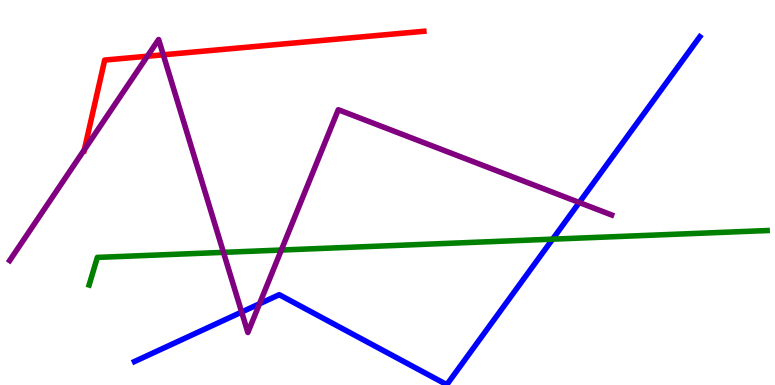[{'lines': ['blue', 'red'], 'intersections': []}, {'lines': ['green', 'red'], 'intersections': []}, {'lines': ['purple', 'red'], 'intersections': [{'x': 1.09, 'y': 6.11}, {'x': 1.9, 'y': 8.54}, {'x': 2.11, 'y': 8.58}]}, {'lines': ['blue', 'green'], 'intersections': [{'x': 7.13, 'y': 3.79}]}, {'lines': ['blue', 'purple'], 'intersections': [{'x': 3.12, 'y': 1.89}, {'x': 3.35, 'y': 2.11}, {'x': 7.47, 'y': 4.74}]}, {'lines': ['green', 'purple'], 'intersections': [{'x': 2.88, 'y': 3.45}, {'x': 3.63, 'y': 3.51}]}]